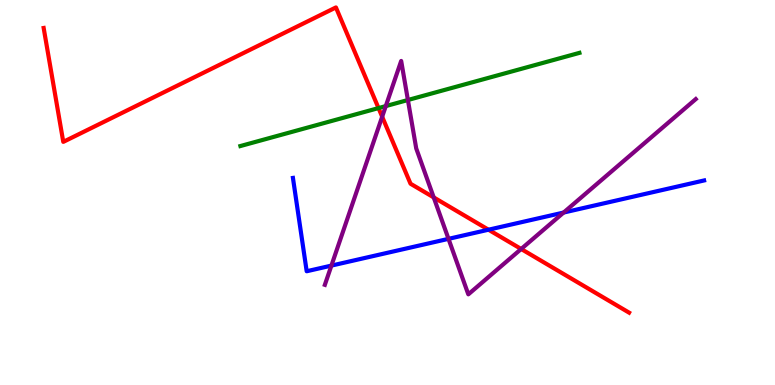[{'lines': ['blue', 'red'], 'intersections': [{'x': 6.3, 'y': 4.03}]}, {'lines': ['green', 'red'], 'intersections': [{'x': 4.88, 'y': 7.19}]}, {'lines': ['purple', 'red'], 'intersections': [{'x': 4.93, 'y': 6.97}, {'x': 5.6, 'y': 4.87}, {'x': 6.72, 'y': 3.53}]}, {'lines': ['blue', 'green'], 'intersections': []}, {'lines': ['blue', 'purple'], 'intersections': [{'x': 4.28, 'y': 3.1}, {'x': 5.79, 'y': 3.8}, {'x': 7.27, 'y': 4.48}]}, {'lines': ['green', 'purple'], 'intersections': [{'x': 4.98, 'y': 7.24}, {'x': 5.26, 'y': 7.4}]}]